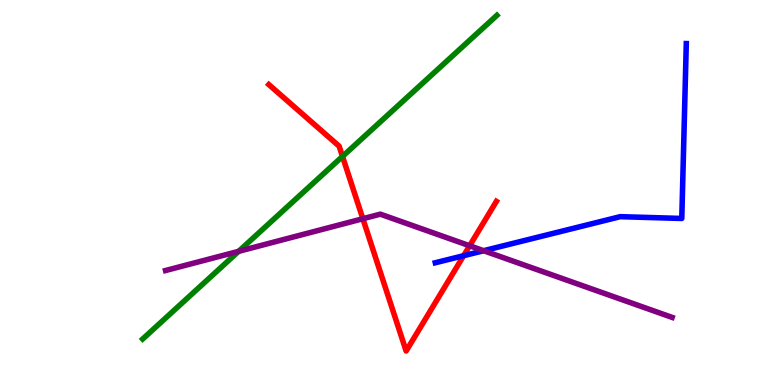[{'lines': ['blue', 'red'], 'intersections': [{'x': 5.98, 'y': 3.36}]}, {'lines': ['green', 'red'], 'intersections': [{'x': 4.42, 'y': 5.94}]}, {'lines': ['purple', 'red'], 'intersections': [{'x': 4.68, 'y': 4.32}, {'x': 6.06, 'y': 3.62}]}, {'lines': ['blue', 'green'], 'intersections': []}, {'lines': ['blue', 'purple'], 'intersections': [{'x': 6.24, 'y': 3.49}]}, {'lines': ['green', 'purple'], 'intersections': [{'x': 3.08, 'y': 3.47}]}]